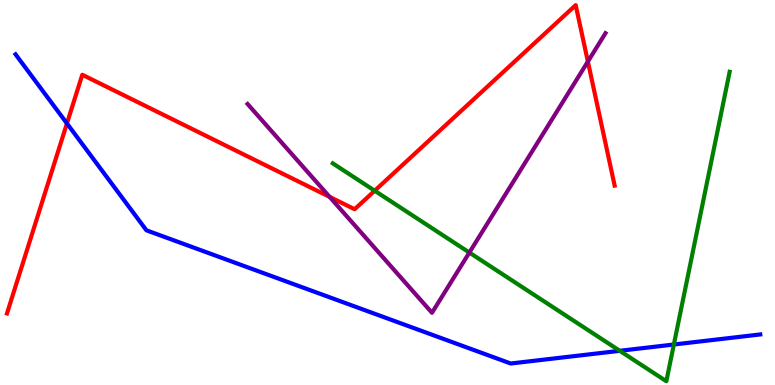[{'lines': ['blue', 'red'], 'intersections': [{'x': 0.864, 'y': 6.79}]}, {'lines': ['green', 'red'], 'intersections': [{'x': 4.83, 'y': 5.05}]}, {'lines': ['purple', 'red'], 'intersections': [{'x': 4.25, 'y': 4.89}, {'x': 7.59, 'y': 8.4}]}, {'lines': ['blue', 'green'], 'intersections': [{'x': 8.0, 'y': 0.888}, {'x': 8.69, 'y': 1.05}]}, {'lines': ['blue', 'purple'], 'intersections': []}, {'lines': ['green', 'purple'], 'intersections': [{'x': 6.06, 'y': 3.44}]}]